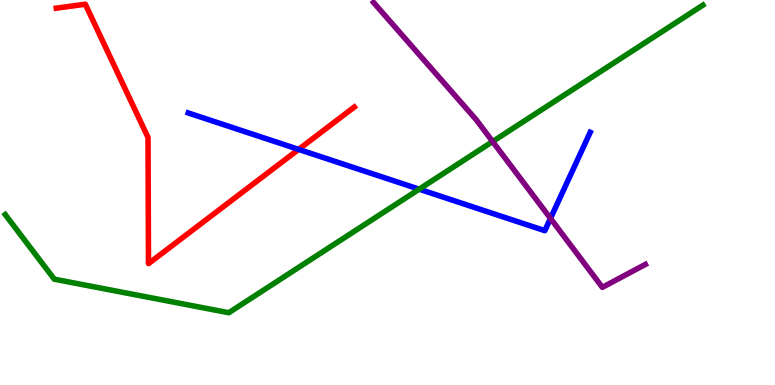[{'lines': ['blue', 'red'], 'intersections': [{'x': 3.85, 'y': 6.12}]}, {'lines': ['green', 'red'], 'intersections': []}, {'lines': ['purple', 'red'], 'intersections': []}, {'lines': ['blue', 'green'], 'intersections': [{'x': 5.41, 'y': 5.09}]}, {'lines': ['blue', 'purple'], 'intersections': [{'x': 7.1, 'y': 4.33}]}, {'lines': ['green', 'purple'], 'intersections': [{'x': 6.36, 'y': 6.32}]}]